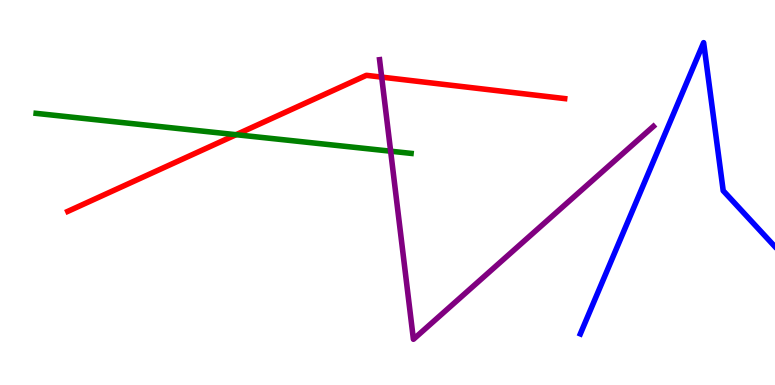[{'lines': ['blue', 'red'], 'intersections': []}, {'lines': ['green', 'red'], 'intersections': [{'x': 3.05, 'y': 6.5}]}, {'lines': ['purple', 'red'], 'intersections': [{'x': 4.92, 'y': 8.0}]}, {'lines': ['blue', 'green'], 'intersections': []}, {'lines': ['blue', 'purple'], 'intersections': []}, {'lines': ['green', 'purple'], 'intersections': [{'x': 5.04, 'y': 6.07}]}]